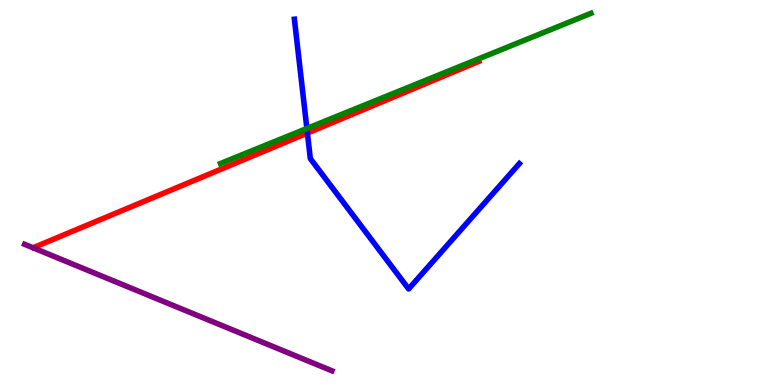[{'lines': ['blue', 'red'], 'intersections': [{'x': 3.97, 'y': 6.54}]}, {'lines': ['green', 'red'], 'intersections': []}, {'lines': ['purple', 'red'], 'intersections': []}, {'lines': ['blue', 'green'], 'intersections': [{'x': 3.96, 'y': 6.66}]}, {'lines': ['blue', 'purple'], 'intersections': []}, {'lines': ['green', 'purple'], 'intersections': []}]